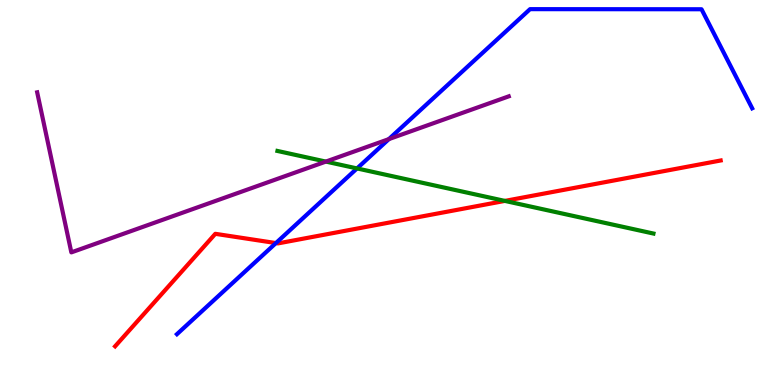[{'lines': ['blue', 'red'], 'intersections': [{'x': 3.56, 'y': 3.69}]}, {'lines': ['green', 'red'], 'intersections': [{'x': 6.51, 'y': 4.78}]}, {'lines': ['purple', 'red'], 'intersections': []}, {'lines': ['blue', 'green'], 'intersections': [{'x': 4.61, 'y': 5.63}]}, {'lines': ['blue', 'purple'], 'intersections': [{'x': 5.02, 'y': 6.39}]}, {'lines': ['green', 'purple'], 'intersections': [{'x': 4.2, 'y': 5.8}]}]